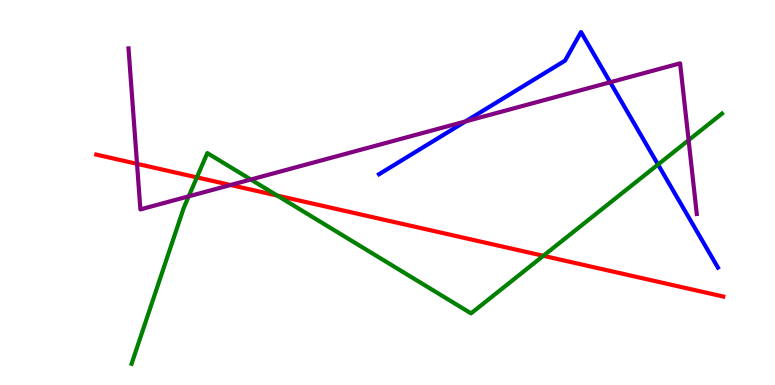[{'lines': ['blue', 'red'], 'intersections': []}, {'lines': ['green', 'red'], 'intersections': [{'x': 2.54, 'y': 5.39}, {'x': 3.58, 'y': 4.92}, {'x': 7.01, 'y': 3.36}]}, {'lines': ['purple', 'red'], 'intersections': [{'x': 1.77, 'y': 5.74}, {'x': 2.97, 'y': 5.19}]}, {'lines': ['blue', 'green'], 'intersections': [{'x': 8.49, 'y': 5.73}]}, {'lines': ['blue', 'purple'], 'intersections': [{'x': 6.01, 'y': 6.85}, {'x': 7.87, 'y': 7.86}]}, {'lines': ['green', 'purple'], 'intersections': [{'x': 2.44, 'y': 4.9}, {'x': 3.24, 'y': 5.34}, {'x': 8.89, 'y': 6.36}]}]